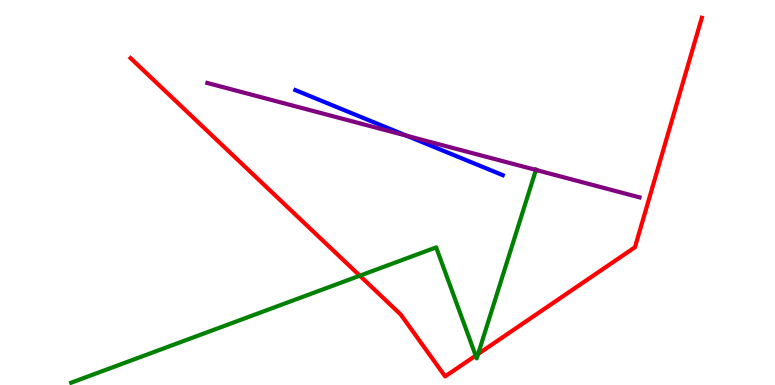[{'lines': ['blue', 'red'], 'intersections': []}, {'lines': ['green', 'red'], 'intersections': [{'x': 4.64, 'y': 2.84}, {'x': 6.14, 'y': 0.763}, {'x': 6.17, 'y': 0.806}]}, {'lines': ['purple', 'red'], 'intersections': []}, {'lines': ['blue', 'green'], 'intersections': []}, {'lines': ['blue', 'purple'], 'intersections': [{'x': 5.25, 'y': 6.47}]}, {'lines': ['green', 'purple'], 'intersections': [{'x': 6.92, 'y': 5.59}]}]